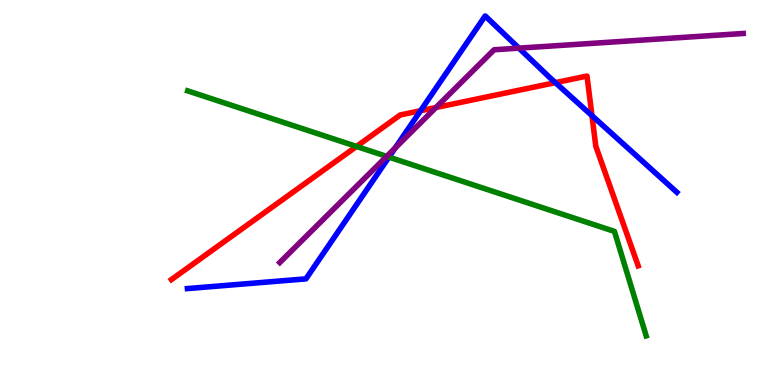[{'lines': ['blue', 'red'], 'intersections': [{'x': 5.43, 'y': 7.12}, {'x': 7.17, 'y': 7.85}, {'x': 7.64, 'y': 7.0}]}, {'lines': ['green', 'red'], 'intersections': [{'x': 4.6, 'y': 6.2}]}, {'lines': ['purple', 'red'], 'intersections': [{'x': 5.62, 'y': 7.21}]}, {'lines': ['blue', 'green'], 'intersections': [{'x': 5.02, 'y': 5.92}]}, {'lines': ['blue', 'purple'], 'intersections': [{'x': 5.1, 'y': 6.16}, {'x': 6.7, 'y': 8.75}]}, {'lines': ['green', 'purple'], 'intersections': [{'x': 4.99, 'y': 5.94}]}]